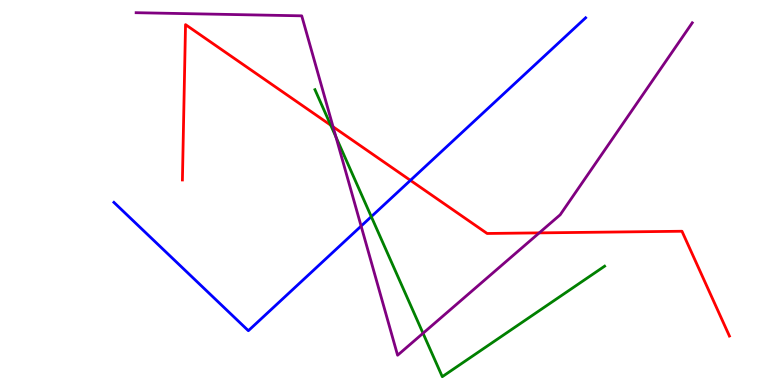[{'lines': ['blue', 'red'], 'intersections': [{'x': 5.3, 'y': 5.32}]}, {'lines': ['green', 'red'], 'intersections': [{'x': 4.27, 'y': 6.75}]}, {'lines': ['purple', 'red'], 'intersections': [{'x': 4.3, 'y': 6.71}, {'x': 6.96, 'y': 3.95}]}, {'lines': ['blue', 'green'], 'intersections': [{'x': 4.79, 'y': 4.37}]}, {'lines': ['blue', 'purple'], 'intersections': [{'x': 4.66, 'y': 4.13}]}, {'lines': ['green', 'purple'], 'intersections': [{'x': 4.33, 'y': 6.44}, {'x': 5.46, 'y': 1.34}]}]